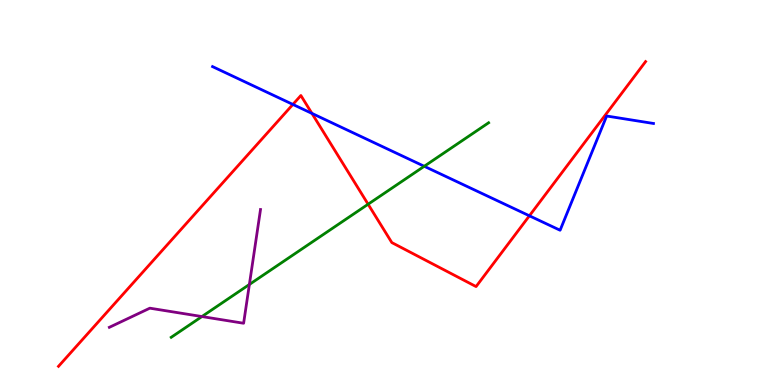[{'lines': ['blue', 'red'], 'intersections': [{'x': 3.78, 'y': 7.29}, {'x': 4.02, 'y': 7.05}, {'x': 6.83, 'y': 4.39}]}, {'lines': ['green', 'red'], 'intersections': [{'x': 4.75, 'y': 4.7}]}, {'lines': ['purple', 'red'], 'intersections': []}, {'lines': ['blue', 'green'], 'intersections': [{'x': 5.47, 'y': 5.68}]}, {'lines': ['blue', 'purple'], 'intersections': []}, {'lines': ['green', 'purple'], 'intersections': [{'x': 2.61, 'y': 1.78}, {'x': 3.22, 'y': 2.61}]}]